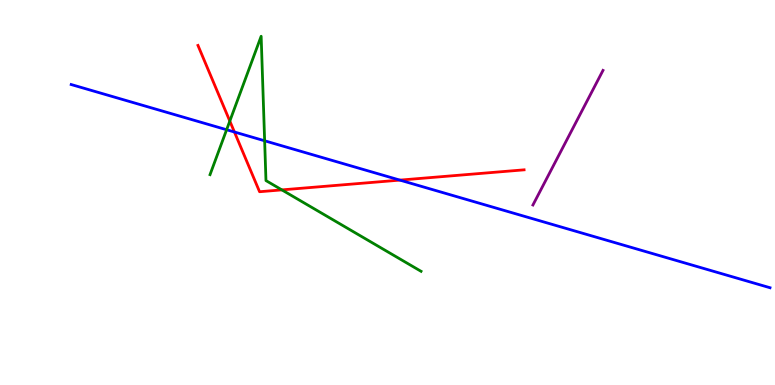[{'lines': ['blue', 'red'], 'intersections': [{'x': 3.02, 'y': 6.57}, {'x': 5.16, 'y': 5.32}]}, {'lines': ['green', 'red'], 'intersections': [{'x': 2.97, 'y': 6.86}, {'x': 3.64, 'y': 5.07}]}, {'lines': ['purple', 'red'], 'intersections': []}, {'lines': ['blue', 'green'], 'intersections': [{'x': 2.92, 'y': 6.63}, {'x': 3.41, 'y': 6.34}]}, {'lines': ['blue', 'purple'], 'intersections': []}, {'lines': ['green', 'purple'], 'intersections': []}]